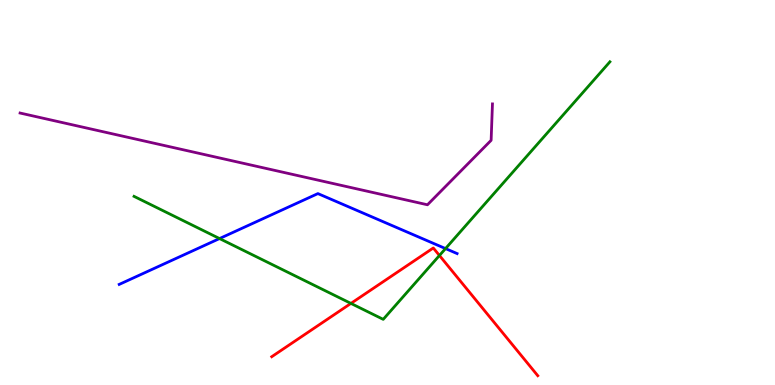[{'lines': ['blue', 'red'], 'intersections': []}, {'lines': ['green', 'red'], 'intersections': [{'x': 4.53, 'y': 2.12}, {'x': 5.67, 'y': 3.36}]}, {'lines': ['purple', 'red'], 'intersections': []}, {'lines': ['blue', 'green'], 'intersections': [{'x': 2.83, 'y': 3.8}, {'x': 5.75, 'y': 3.54}]}, {'lines': ['blue', 'purple'], 'intersections': []}, {'lines': ['green', 'purple'], 'intersections': []}]